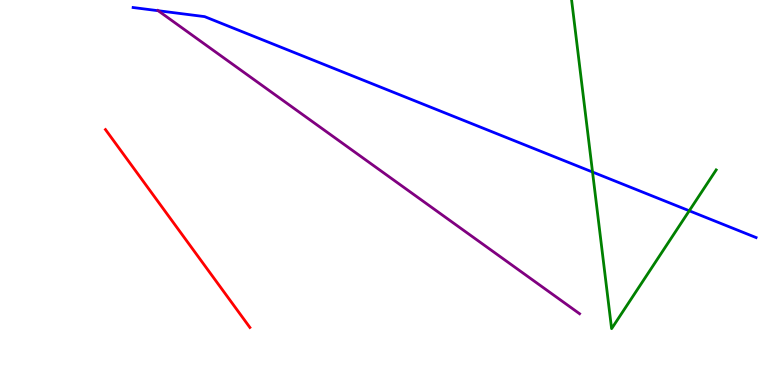[{'lines': ['blue', 'red'], 'intersections': []}, {'lines': ['green', 'red'], 'intersections': []}, {'lines': ['purple', 'red'], 'intersections': []}, {'lines': ['blue', 'green'], 'intersections': [{'x': 7.65, 'y': 5.53}, {'x': 8.89, 'y': 4.53}]}, {'lines': ['blue', 'purple'], 'intersections': [{'x': 2.04, 'y': 9.72}]}, {'lines': ['green', 'purple'], 'intersections': []}]